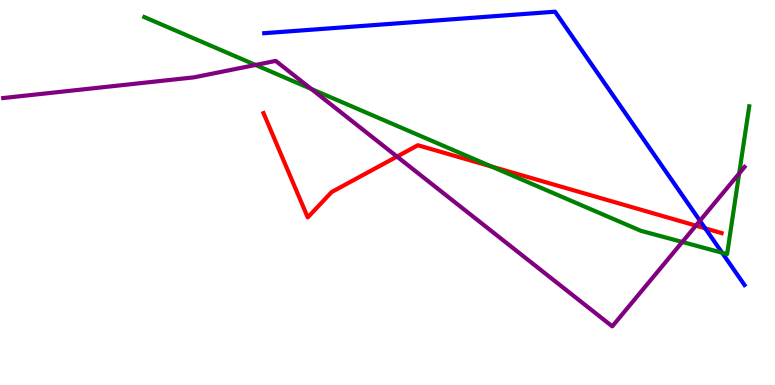[{'lines': ['blue', 'red'], 'intersections': [{'x': 9.1, 'y': 4.07}]}, {'lines': ['green', 'red'], 'intersections': [{'x': 6.34, 'y': 5.67}]}, {'lines': ['purple', 'red'], 'intersections': [{'x': 5.12, 'y': 5.93}, {'x': 8.98, 'y': 4.14}]}, {'lines': ['blue', 'green'], 'intersections': [{'x': 9.32, 'y': 3.44}]}, {'lines': ['blue', 'purple'], 'intersections': [{'x': 9.03, 'y': 4.27}]}, {'lines': ['green', 'purple'], 'intersections': [{'x': 3.3, 'y': 8.31}, {'x': 4.02, 'y': 7.69}, {'x': 8.8, 'y': 3.71}, {'x': 9.54, 'y': 5.49}]}]